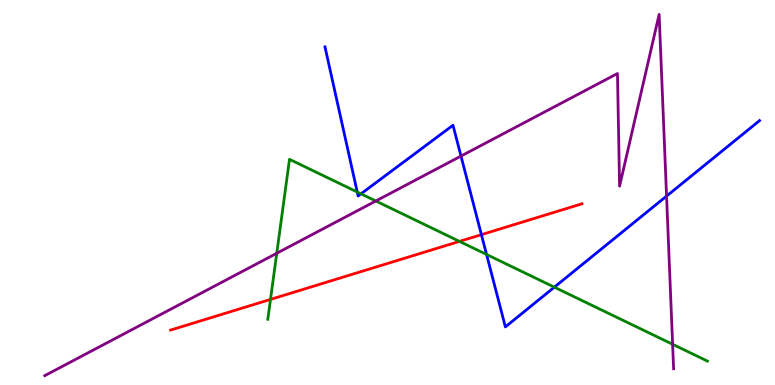[{'lines': ['blue', 'red'], 'intersections': [{'x': 6.21, 'y': 3.91}]}, {'lines': ['green', 'red'], 'intersections': [{'x': 3.49, 'y': 2.22}, {'x': 5.93, 'y': 3.73}]}, {'lines': ['purple', 'red'], 'intersections': []}, {'lines': ['blue', 'green'], 'intersections': [{'x': 4.61, 'y': 5.01}, {'x': 4.66, 'y': 4.97}, {'x': 6.28, 'y': 3.39}, {'x': 7.15, 'y': 2.54}]}, {'lines': ['blue', 'purple'], 'intersections': [{'x': 5.95, 'y': 5.95}, {'x': 8.6, 'y': 4.91}]}, {'lines': ['green', 'purple'], 'intersections': [{'x': 3.57, 'y': 3.42}, {'x': 4.85, 'y': 4.78}, {'x': 8.68, 'y': 1.06}]}]